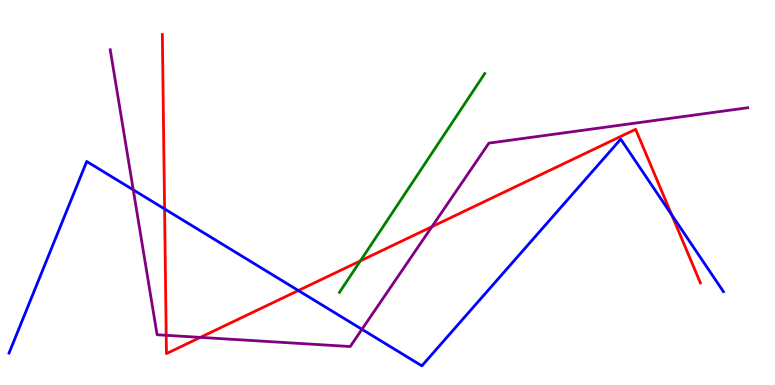[{'lines': ['blue', 'red'], 'intersections': [{'x': 2.12, 'y': 4.57}, {'x': 3.85, 'y': 2.45}, {'x': 8.67, 'y': 4.42}]}, {'lines': ['green', 'red'], 'intersections': [{'x': 4.65, 'y': 3.22}]}, {'lines': ['purple', 'red'], 'intersections': [{'x': 2.14, 'y': 1.29}, {'x': 2.59, 'y': 1.24}, {'x': 5.57, 'y': 4.11}]}, {'lines': ['blue', 'green'], 'intersections': []}, {'lines': ['blue', 'purple'], 'intersections': [{'x': 1.72, 'y': 5.07}, {'x': 4.67, 'y': 1.45}]}, {'lines': ['green', 'purple'], 'intersections': []}]